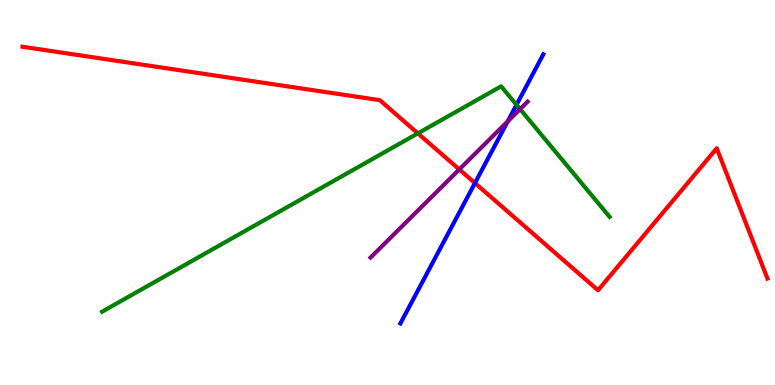[{'lines': ['blue', 'red'], 'intersections': [{'x': 6.13, 'y': 5.25}]}, {'lines': ['green', 'red'], 'intersections': [{'x': 5.39, 'y': 6.54}]}, {'lines': ['purple', 'red'], 'intersections': [{'x': 5.93, 'y': 5.6}]}, {'lines': ['blue', 'green'], 'intersections': [{'x': 6.66, 'y': 7.28}]}, {'lines': ['blue', 'purple'], 'intersections': [{'x': 6.55, 'y': 6.85}]}, {'lines': ['green', 'purple'], 'intersections': [{'x': 6.71, 'y': 7.17}]}]